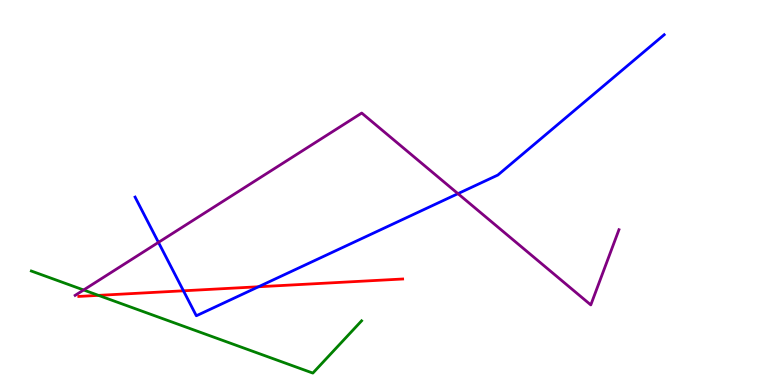[{'lines': ['blue', 'red'], 'intersections': [{'x': 2.37, 'y': 2.45}, {'x': 3.34, 'y': 2.55}]}, {'lines': ['green', 'red'], 'intersections': [{'x': 1.27, 'y': 2.33}]}, {'lines': ['purple', 'red'], 'intersections': []}, {'lines': ['blue', 'green'], 'intersections': []}, {'lines': ['blue', 'purple'], 'intersections': [{'x': 2.04, 'y': 3.7}, {'x': 5.91, 'y': 4.97}]}, {'lines': ['green', 'purple'], 'intersections': [{'x': 1.08, 'y': 2.47}]}]